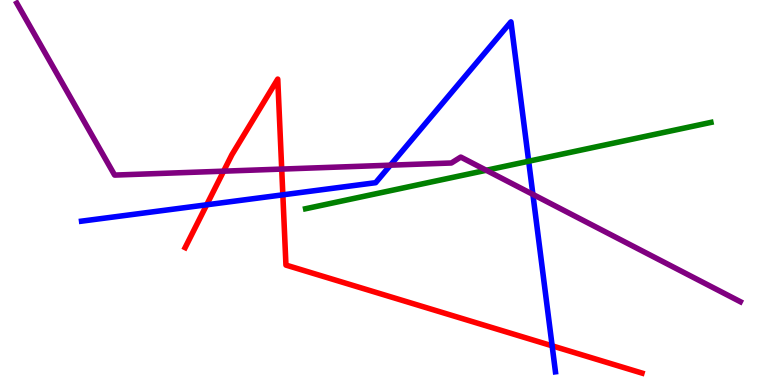[{'lines': ['blue', 'red'], 'intersections': [{'x': 2.67, 'y': 4.68}, {'x': 3.65, 'y': 4.94}, {'x': 7.12, 'y': 1.02}]}, {'lines': ['green', 'red'], 'intersections': []}, {'lines': ['purple', 'red'], 'intersections': [{'x': 2.89, 'y': 5.55}, {'x': 3.64, 'y': 5.61}]}, {'lines': ['blue', 'green'], 'intersections': [{'x': 6.82, 'y': 5.81}]}, {'lines': ['blue', 'purple'], 'intersections': [{'x': 5.04, 'y': 5.71}, {'x': 6.88, 'y': 4.95}]}, {'lines': ['green', 'purple'], 'intersections': [{'x': 6.27, 'y': 5.58}]}]